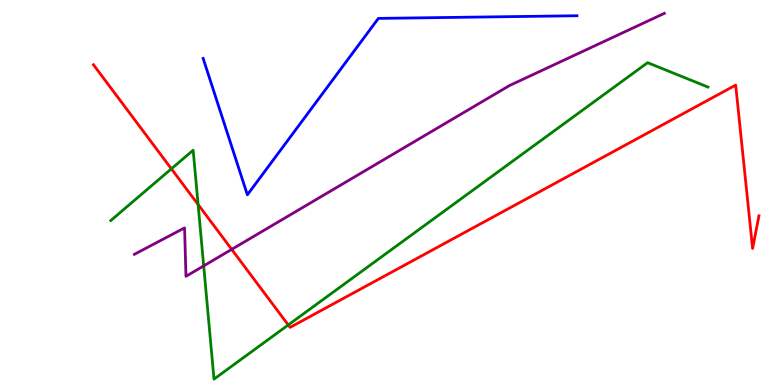[{'lines': ['blue', 'red'], 'intersections': []}, {'lines': ['green', 'red'], 'intersections': [{'x': 2.21, 'y': 5.62}, {'x': 2.56, 'y': 4.69}, {'x': 3.72, 'y': 1.56}]}, {'lines': ['purple', 'red'], 'intersections': [{'x': 2.99, 'y': 3.52}]}, {'lines': ['blue', 'green'], 'intersections': []}, {'lines': ['blue', 'purple'], 'intersections': []}, {'lines': ['green', 'purple'], 'intersections': [{'x': 2.63, 'y': 3.09}]}]